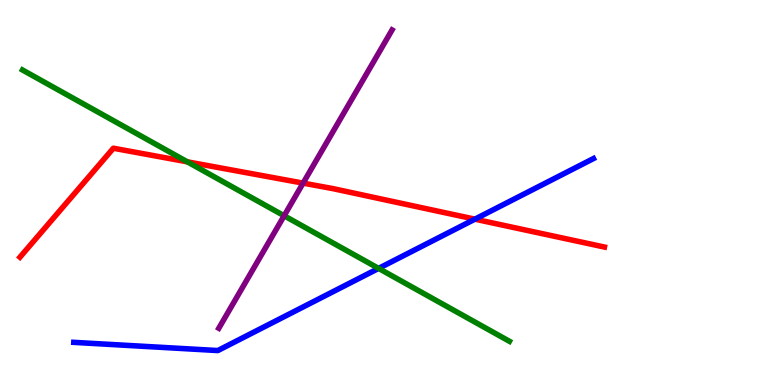[{'lines': ['blue', 'red'], 'intersections': [{'x': 6.13, 'y': 4.31}]}, {'lines': ['green', 'red'], 'intersections': [{'x': 2.42, 'y': 5.8}]}, {'lines': ['purple', 'red'], 'intersections': [{'x': 3.91, 'y': 5.24}]}, {'lines': ['blue', 'green'], 'intersections': [{'x': 4.89, 'y': 3.03}]}, {'lines': ['blue', 'purple'], 'intersections': []}, {'lines': ['green', 'purple'], 'intersections': [{'x': 3.67, 'y': 4.4}]}]